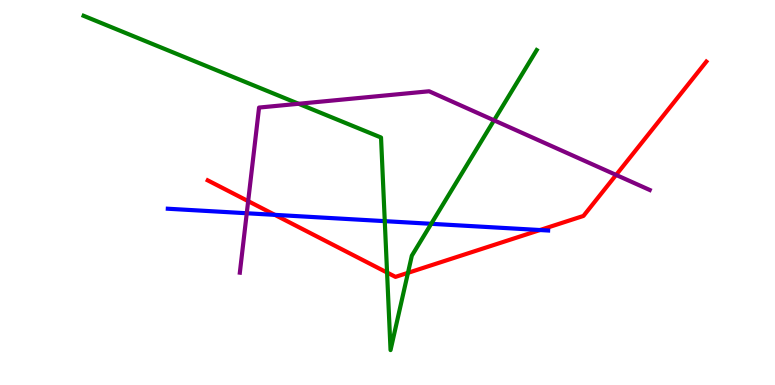[{'lines': ['blue', 'red'], 'intersections': [{'x': 3.55, 'y': 4.42}, {'x': 6.97, 'y': 4.03}]}, {'lines': ['green', 'red'], 'intersections': [{'x': 4.99, 'y': 2.92}, {'x': 5.26, 'y': 2.91}]}, {'lines': ['purple', 'red'], 'intersections': [{'x': 3.2, 'y': 4.78}, {'x': 7.95, 'y': 5.46}]}, {'lines': ['blue', 'green'], 'intersections': [{'x': 4.96, 'y': 4.26}, {'x': 5.56, 'y': 4.19}]}, {'lines': ['blue', 'purple'], 'intersections': [{'x': 3.18, 'y': 4.46}]}, {'lines': ['green', 'purple'], 'intersections': [{'x': 3.85, 'y': 7.3}, {'x': 6.37, 'y': 6.87}]}]